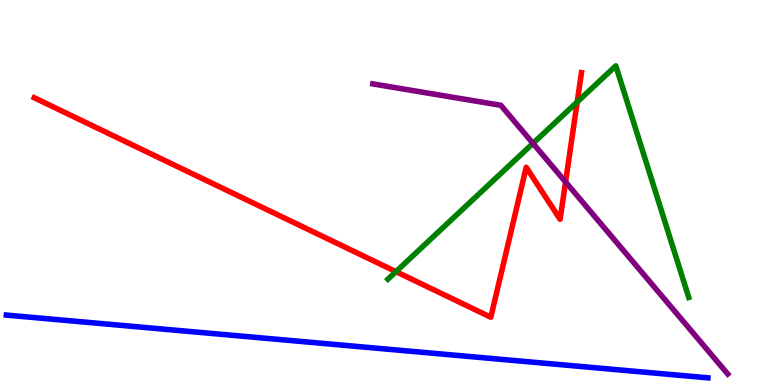[{'lines': ['blue', 'red'], 'intersections': []}, {'lines': ['green', 'red'], 'intersections': [{'x': 5.11, 'y': 2.94}, {'x': 7.45, 'y': 7.35}]}, {'lines': ['purple', 'red'], 'intersections': [{'x': 7.3, 'y': 5.27}]}, {'lines': ['blue', 'green'], 'intersections': []}, {'lines': ['blue', 'purple'], 'intersections': []}, {'lines': ['green', 'purple'], 'intersections': [{'x': 6.88, 'y': 6.28}]}]